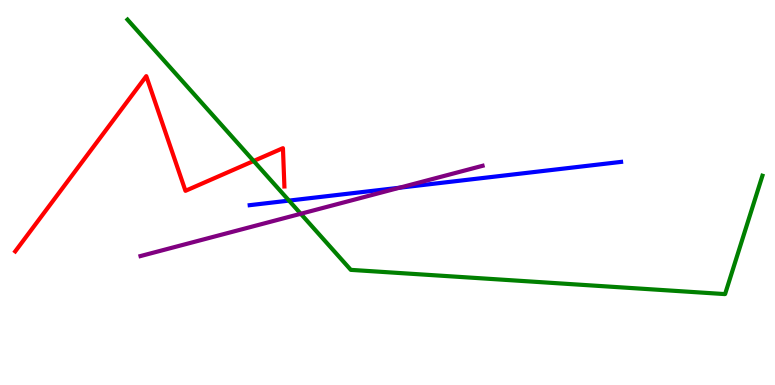[{'lines': ['blue', 'red'], 'intersections': []}, {'lines': ['green', 'red'], 'intersections': [{'x': 3.27, 'y': 5.82}]}, {'lines': ['purple', 'red'], 'intersections': []}, {'lines': ['blue', 'green'], 'intersections': [{'x': 3.73, 'y': 4.79}]}, {'lines': ['blue', 'purple'], 'intersections': [{'x': 5.15, 'y': 5.12}]}, {'lines': ['green', 'purple'], 'intersections': [{'x': 3.88, 'y': 4.45}]}]